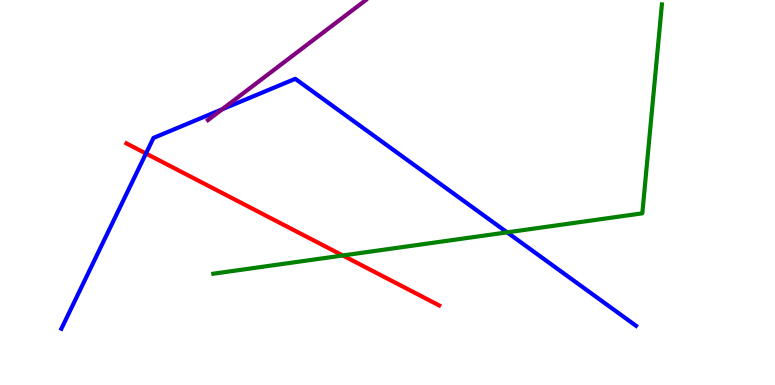[{'lines': ['blue', 'red'], 'intersections': [{'x': 1.88, 'y': 6.01}]}, {'lines': ['green', 'red'], 'intersections': [{'x': 4.42, 'y': 3.36}]}, {'lines': ['purple', 'red'], 'intersections': []}, {'lines': ['blue', 'green'], 'intersections': [{'x': 6.54, 'y': 3.96}]}, {'lines': ['blue', 'purple'], 'intersections': [{'x': 2.87, 'y': 7.16}]}, {'lines': ['green', 'purple'], 'intersections': []}]